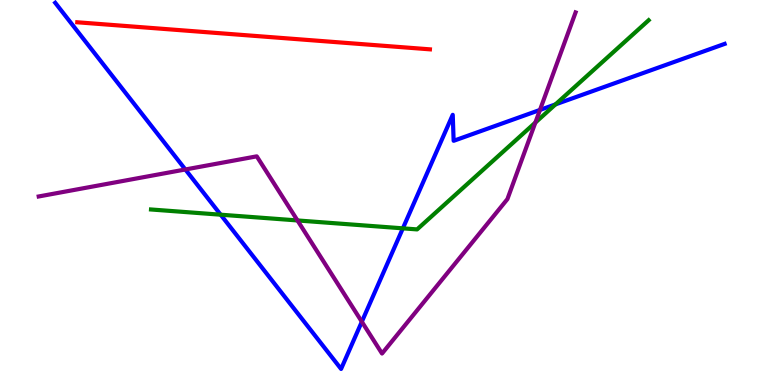[{'lines': ['blue', 'red'], 'intersections': []}, {'lines': ['green', 'red'], 'intersections': []}, {'lines': ['purple', 'red'], 'intersections': []}, {'lines': ['blue', 'green'], 'intersections': [{'x': 2.85, 'y': 4.42}, {'x': 5.2, 'y': 4.07}, {'x': 7.17, 'y': 7.29}]}, {'lines': ['blue', 'purple'], 'intersections': [{'x': 2.39, 'y': 5.6}, {'x': 4.67, 'y': 1.64}, {'x': 6.97, 'y': 7.14}]}, {'lines': ['green', 'purple'], 'intersections': [{'x': 3.84, 'y': 4.27}, {'x': 6.91, 'y': 6.82}]}]